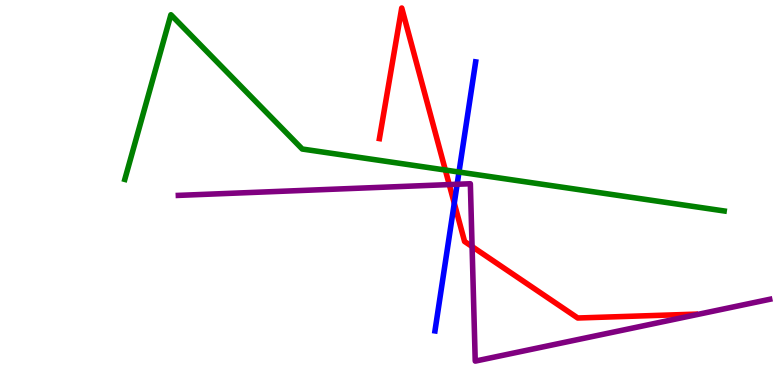[{'lines': ['blue', 'red'], 'intersections': [{'x': 5.86, 'y': 4.72}]}, {'lines': ['green', 'red'], 'intersections': [{'x': 5.75, 'y': 5.58}]}, {'lines': ['purple', 'red'], 'intersections': [{'x': 5.8, 'y': 5.21}, {'x': 6.09, 'y': 3.6}]}, {'lines': ['blue', 'green'], 'intersections': [{'x': 5.92, 'y': 5.53}]}, {'lines': ['blue', 'purple'], 'intersections': [{'x': 5.9, 'y': 5.21}]}, {'lines': ['green', 'purple'], 'intersections': []}]